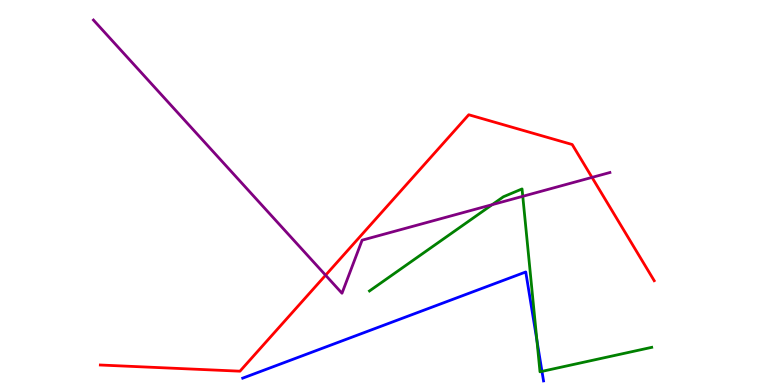[{'lines': ['blue', 'red'], 'intersections': []}, {'lines': ['green', 'red'], 'intersections': []}, {'lines': ['purple', 'red'], 'intersections': [{'x': 4.2, 'y': 2.85}, {'x': 7.64, 'y': 5.39}]}, {'lines': ['blue', 'green'], 'intersections': [{'x': 6.93, 'y': 1.16}, {'x': 6.99, 'y': 0.354}]}, {'lines': ['blue', 'purple'], 'intersections': []}, {'lines': ['green', 'purple'], 'intersections': [{'x': 6.35, 'y': 4.68}, {'x': 6.75, 'y': 4.9}]}]